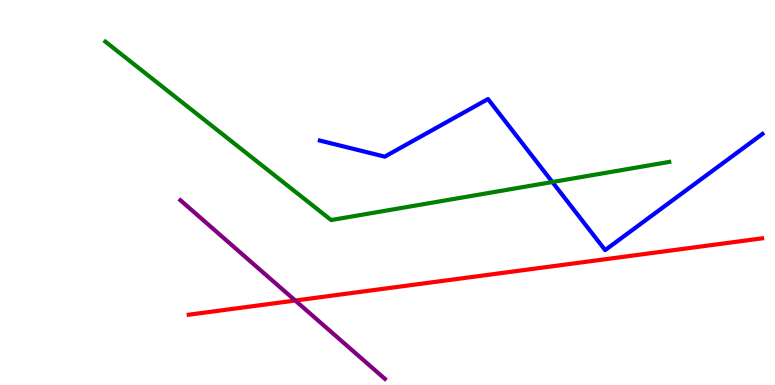[{'lines': ['blue', 'red'], 'intersections': []}, {'lines': ['green', 'red'], 'intersections': []}, {'lines': ['purple', 'red'], 'intersections': [{'x': 3.81, 'y': 2.19}]}, {'lines': ['blue', 'green'], 'intersections': [{'x': 7.13, 'y': 5.27}]}, {'lines': ['blue', 'purple'], 'intersections': []}, {'lines': ['green', 'purple'], 'intersections': []}]